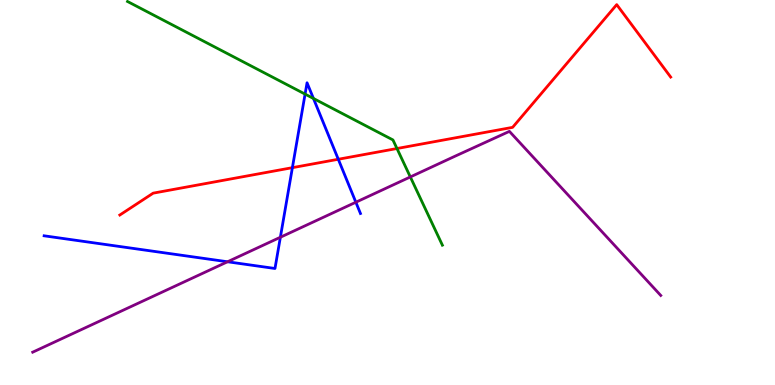[{'lines': ['blue', 'red'], 'intersections': [{'x': 3.77, 'y': 5.64}, {'x': 4.37, 'y': 5.86}]}, {'lines': ['green', 'red'], 'intersections': [{'x': 5.12, 'y': 6.14}]}, {'lines': ['purple', 'red'], 'intersections': []}, {'lines': ['blue', 'green'], 'intersections': [{'x': 3.94, 'y': 7.56}, {'x': 4.04, 'y': 7.44}]}, {'lines': ['blue', 'purple'], 'intersections': [{'x': 2.94, 'y': 3.2}, {'x': 3.62, 'y': 3.84}, {'x': 4.59, 'y': 4.75}]}, {'lines': ['green', 'purple'], 'intersections': [{'x': 5.29, 'y': 5.4}]}]